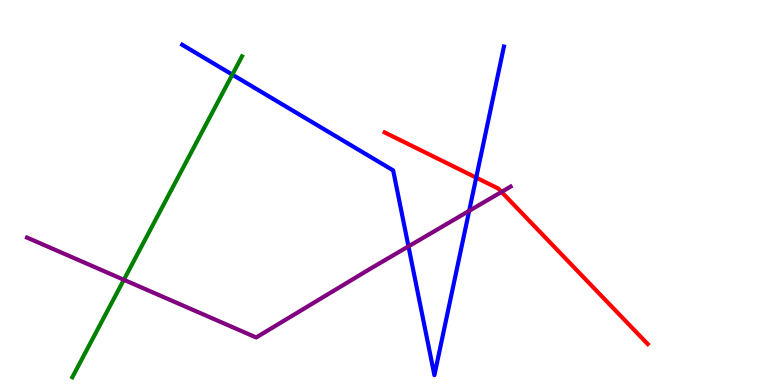[{'lines': ['blue', 'red'], 'intersections': [{'x': 6.14, 'y': 5.39}]}, {'lines': ['green', 'red'], 'intersections': []}, {'lines': ['purple', 'red'], 'intersections': [{'x': 6.47, 'y': 5.01}]}, {'lines': ['blue', 'green'], 'intersections': [{'x': 3.0, 'y': 8.06}]}, {'lines': ['blue', 'purple'], 'intersections': [{'x': 5.27, 'y': 3.6}, {'x': 6.05, 'y': 4.52}]}, {'lines': ['green', 'purple'], 'intersections': [{'x': 1.6, 'y': 2.73}]}]